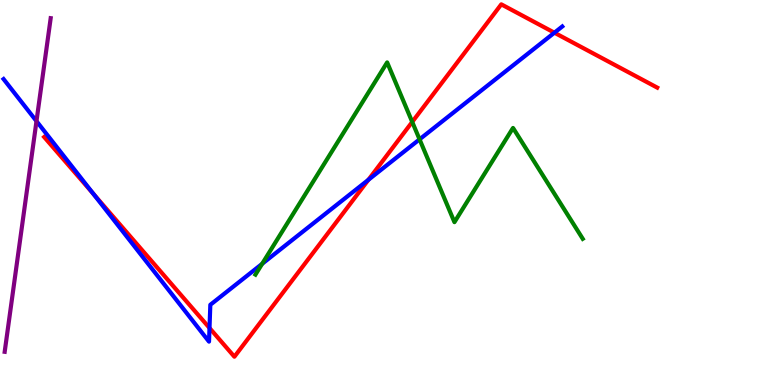[{'lines': ['blue', 'red'], 'intersections': [{'x': 1.21, 'y': 4.96}, {'x': 2.7, 'y': 1.48}, {'x': 4.75, 'y': 5.33}, {'x': 7.15, 'y': 9.15}]}, {'lines': ['green', 'red'], 'intersections': [{'x': 5.32, 'y': 6.83}]}, {'lines': ['purple', 'red'], 'intersections': []}, {'lines': ['blue', 'green'], 'intersections': [{'x': 3.38, 'y': 3.15}, {'x': 5.41, 'y': 6.38}]}, {'lines': ['blue', 'purple'], 'intersections': [{'x': 0.471, 'y': 6.85}]}, {'lines': ['green', 'purple'], 'intersections': []}]